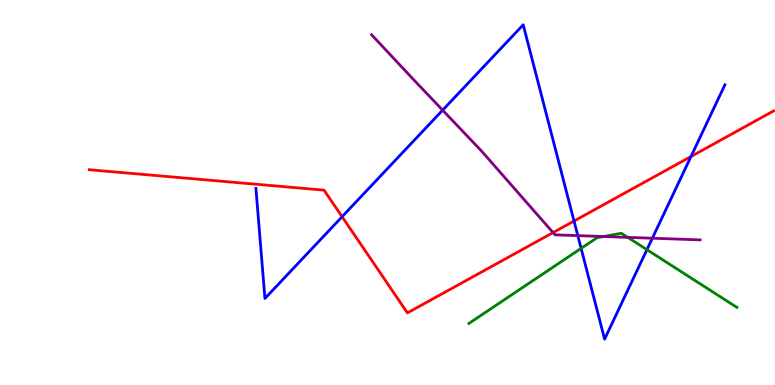[{'lines': ['blue', 'red'], 'intersections': [{'x': 4.41, 'y': 4.37}, {'x': 7.41, 'y': 4.26}, {'x': 8.92, 'y': 5.93}]}, {'lines': ['green', 'red'], 'intersections': []}, {'lines': ['purple', 'red'], 'intersections': [{'x': 7.14, 'y': 3.96}]}, {'lines': ['blue', 'green'], 'intersections': [{'x': 7.5, 'y': 3.55}, {'x': 8.35, 'y': 3.52}]}, {'lines': ['blue', 'purple'], 'intersections': [{'x': 5.71, 'y': 7.14}, {'x': 7.46, 'y': 3.88}, {'x': 8.42, 'y': 3.81}]}, {'lines': ['green', 'purple'], 'intersections': [{'x': 7.79, 'y': 3.86}, {'x': 8.1, 'y': 3.83}]}]